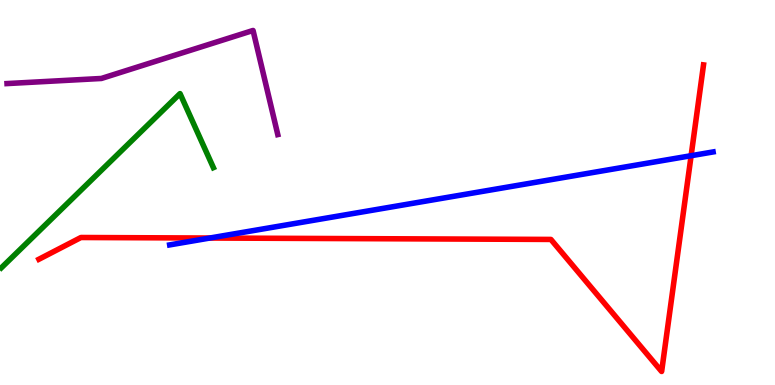[{'lines': ['blue', 'red'], 'intersections': [{'x': 2.71, 'y': 3.82}, {'x': 8.92, 'y': 5.96}]}, {'lines': ['green', 'red'], 'intersections': []}, {'lines': ['purple', 'red'], 'intersections': []}, {'lines': ['blue', 'green'], 'intersections': []}, {'lines': ['blue', 'purple'], 'intersections': []}, {'lines': ['green', 'purple'], 'intersections': []}]